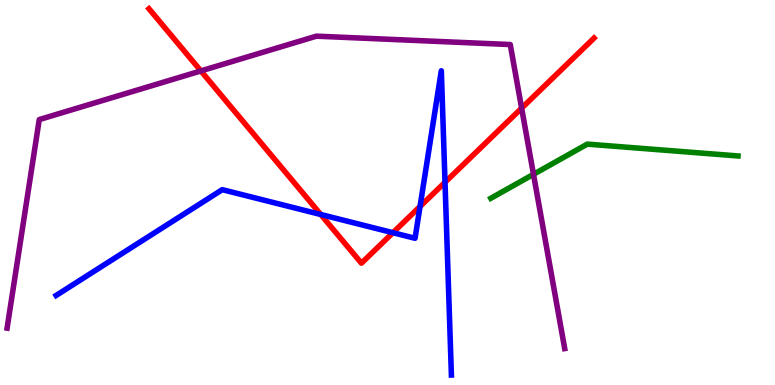[{'lines': ['blue', 'red'], 'intersections': [{'x': 4.14, 'y': 4.43}, {'x': 5.07, 'y': 3.96}, {'x': 5.42, 'y': 4.64}, {'x': 5.74, 'y': 5.26}]}, {'lines': ['green', 'red'], 'intersections': []}, {'lines': ['purple', 'red'], 'intersections': [{'x': 2.59, 'y': 8.16}, {'x': 6.73, 'y': 7.19}]}, {'lines': ['blue', 'green'], 'intersections': []}, {'lines': ['blue', 'purple'], 'intersections': []}, {'lines': ['green', 'purple'], 'intersections': [{'x': 6.88, 'y': 5.47}]}]